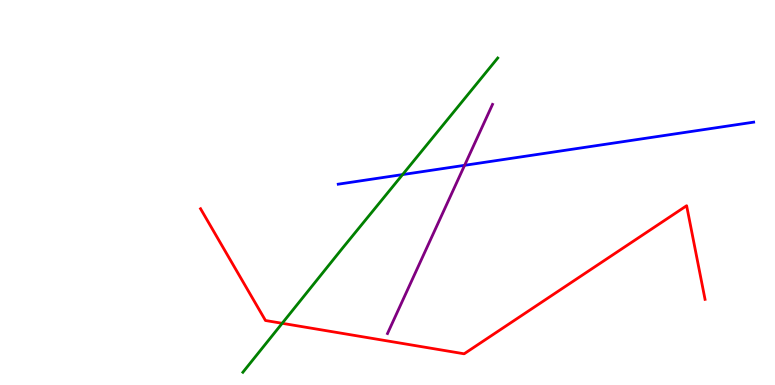[{'lines': ['blue', 'red'], 'intersections': []}, {'lines': ['green', 'red'], 'intersections': [{'x': 3.64, 'y': 1.6}]}, {'lines': ['purple', 'red'], 'intersections': []}, {'lines': ['blue', 'green'], 'intersections': [{'x': 5.19, 'y': 5.47}]}, {'lines': ['blue', 'purple'], 'intersections': [{'x': 5.99, 'y': 5.71}]}, {'lines': ['green', 'purple'], 'intersections': []}]